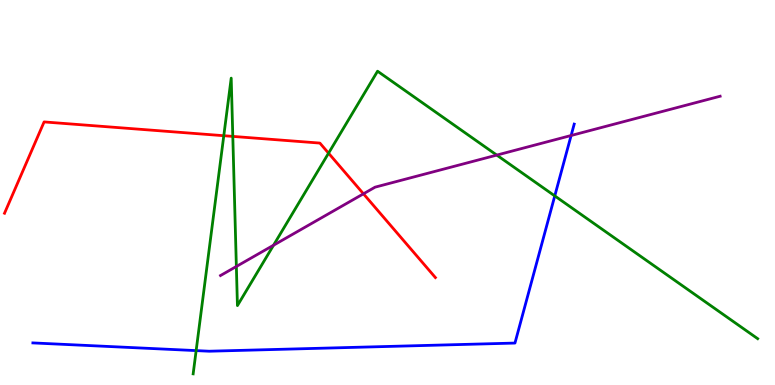[{'lines': ['blue', 'red'], 'intersections': []}, {'lines': ['green', 'red'], 'intersections': [{'x': 2.89, 'y': 6.48}, {'x': 3.0, 'y': 6.46}, {'x': 4.24, 'y': 6.02}]}, {'lines': ['purple', 'red'], 'intersections': [{'x': 4.69, 'y': 4.97}]}, {'lines': ['blue', 'green'], 'intersections': [{'x': 2.53, 'y': 0.893}, {'x': 7.16, 'y': 4.91}]}, {'lines': ['blue', 'purple'], 'intersections': [{'x': 7.37, 'y': 6.48}]}, {'lines': ['green', 'purple'], 'intersections': [{'x': 3.05, 'y': 3.08}, {'x': 3.53, 'y': 3.63}, {'x': 6.41, 'y': 5.97}]}]